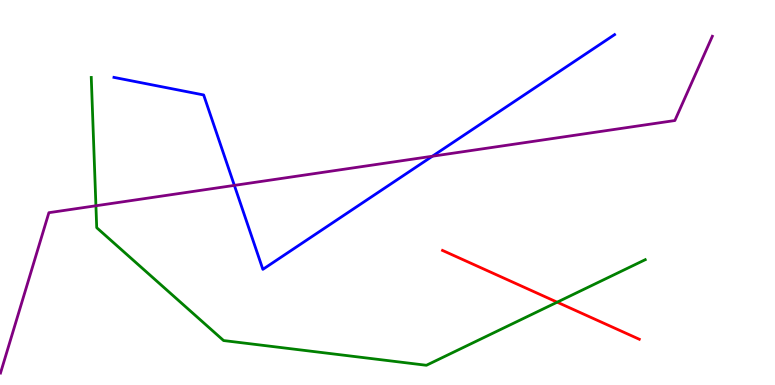[{'lines': ['blue', 'red'], 'intersections': []}, {'lines': ['green', 'red'], 'intersections': [{'x': 7.19, 'y': 2.15}]}, {'lines': ['purple', 'red'], 'intersections': []}, {'lines': ['blue', 'green'], 'intersections': []}, {'lines': ['blue', 'purple'], 'intersections': [{'x': 3.02, 'y': 5.18}, {'x': 5.58, 'y': 5.94}]}, {'lines': ['green', 'purple'], 'intersections': [{'x': 1.24, 'y': 4.66}]}]